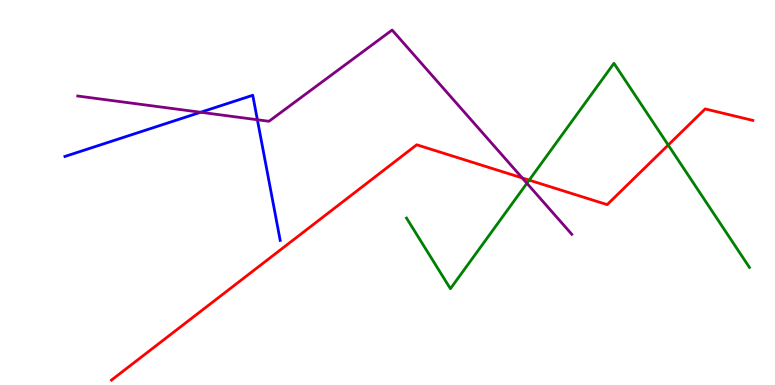[{'lines': ['blue', 'red'], 'intersections': []}, {'lines': ['green', 'red'], 'intersections': [{'x': 6.83, 'y': 5.32}, {'x': 8.62, 'y': 6.23}]}, {'lines': ['purple', 'red'], 'intersections': [{'x': 6.74, 'y': 5.38}]}, {'lines': ['blue', 'green'], 'intersections': []}, {'lines': ['blue', 'purple'], 'intersections': [{'x': 2.59, 'y': 7.08}, {'x': 3.32, 'y': 6.89}]}, {'lines': ['green', 'purple'], 'intersections': [{'x': 6.8, 'y': 5.24}]}]